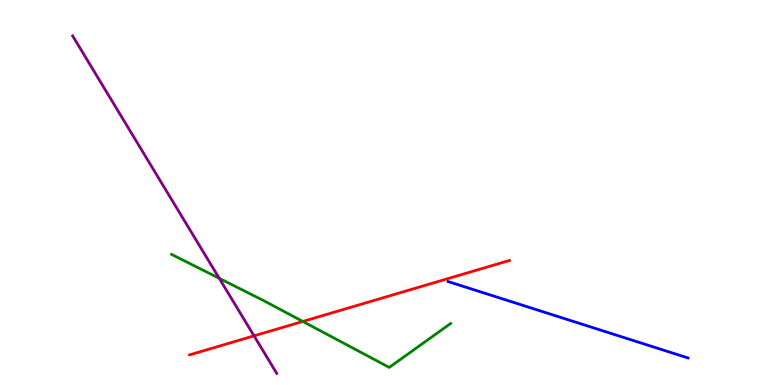[{'lines': ['blue', 'red'], 'intersections': []}, {'lines': ['green', 'red'], 'intersections': [{'x': 3.91, 'y': 1.65}]}, {'lines': ['purple', 'red'], 'intersections': [{'x': 3.28, 'y': 1.28}]}, {'lines': ['blue', 'green'], 'intersections': []}, {'lines': ['blue', 'purple'], 'intersections': []}, {'lines': ['green', 'purple'], 'intersections': [{'x': 2.83, 'y': 2.77}]}]